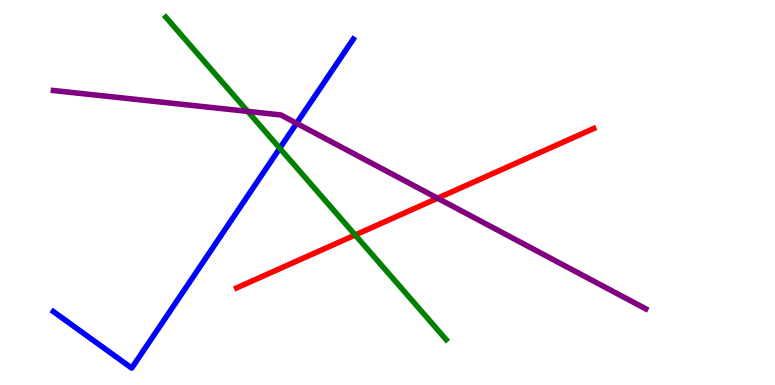[{'lines': ['blue', 'red'], 'intersections': []}, {'lines': ['green', 'red'], 'intersections': [{'x': 4.58, 'y': 3.9}]}, {'lines': ['purple', 'red'], 'intersections': [{'x': 5.65, 'y': 4.85}]}, {'lines': ['blue', 'green'], 'intersections': [{'x': 3.61, 'y': 6.15}]}, {'lines': ['blue', 'purple'], 'intersections': [{'x': 3.83, 'y': 6.8}]}, {'lines': ['green', 'purple'], 'intersections': [{'x': 3.2, 'y': 7.11}]}]